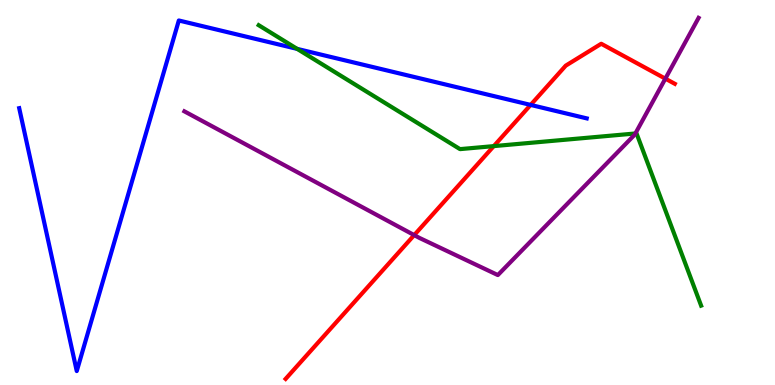[{'lines': ['blue', 'red'], 'intersections': [{'x': 6.85, 'y': 7.27}]}, {'lines': ['green', 'red'], 'intersections': [{'x': 6.37, 'y': 6.2}]}, {'lines': ['purple', 'red'], 'intersections': [{'x': 5.34, 'y': 3.89}, {'x': 8.59, 'y': 7.96}]}, {'lines': ['blue', 'green'], 'intersections': [{'x': 3.83, 'y': 8.73}]}, {'lines': ['blue', 'purple'], 'intersections': []}, {'lines': ['green', 'purple'], 'intersections': [{'x': 8.2, 'y': 6.53}]}]